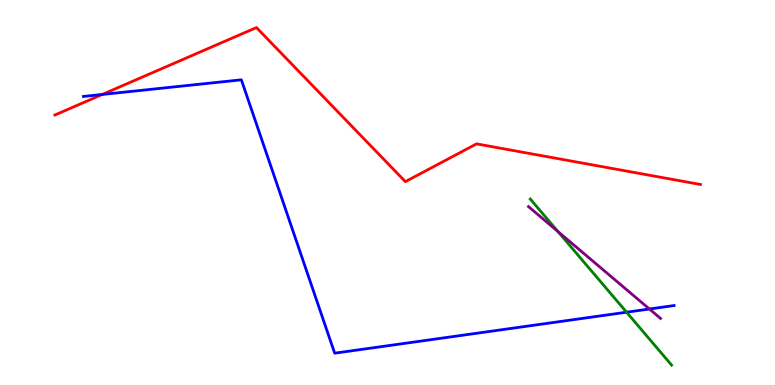[{'lines': ['blue', 'red'], 'intersections': [{'x': 1.32, 'y': 7.55}]}, {'lines': ['green', 'red'], 'intersections': []}, {'lines': ['purple', 'red'], 'intersections': []}, {'lines': ['blue', 'green'], 'intersections': [{'x': 8.08, 'y': 1.89}]}, {'lines': ['blue', 'purple'], 'intersections': [{'x': 8.38, 'y': 1.97}]}, {'lines': ['green', 'purple'], 'intersections': [{'x': 7.2, 'y': 3.99}]}]